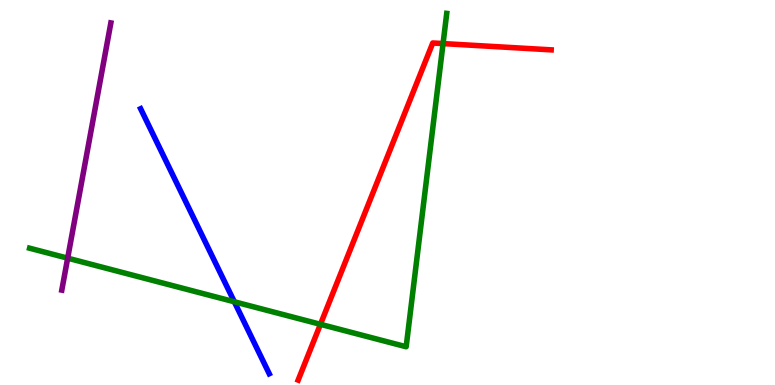[{'lines': ['blue', 'red'], 'intersections': []}, {'lines': ['green', 'red'], 'intersections': [{'x': 4.13, 'y': 1.58}, {'x': 5.72, 'y': 8.87}]}, {'lines': ['purple', 'red'], 'intersections': []}, {'lines': ['blue', 'green'], 'intersections': [{'x': 3.02, 'y': 2.16}]}, {'lines': ['blue', 'purple'], 'intersections': []}, {'lines': ['green', 'purple'], 'intersections': [{'x': 0.873, 'y': 3.29}]}]